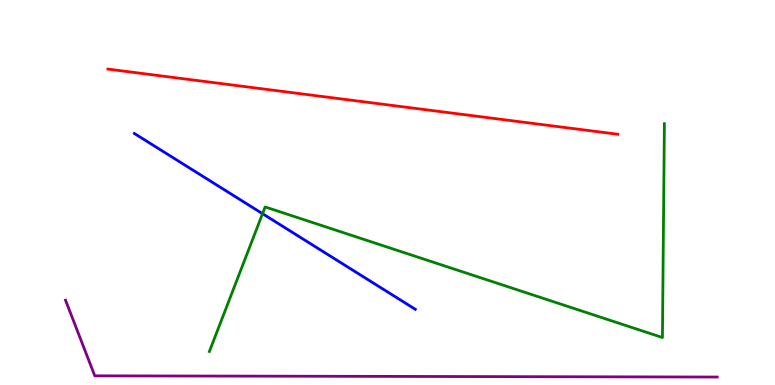[{'lines': ['blue', 'red'], 'intersections': []}, {'lines': ['green', 'red'], 'intersections': []}, {'lines': ['purple', 'red'], 'intersections': []}, {'lines': ['blue', 'green'], 'intersections': [{'x': 3.39, 'y': 4.45}]}, {'lines': ['blue', 'purple'], 'intersections': []}, {'lines': ['green', 'purple'], 'intersections': []}]